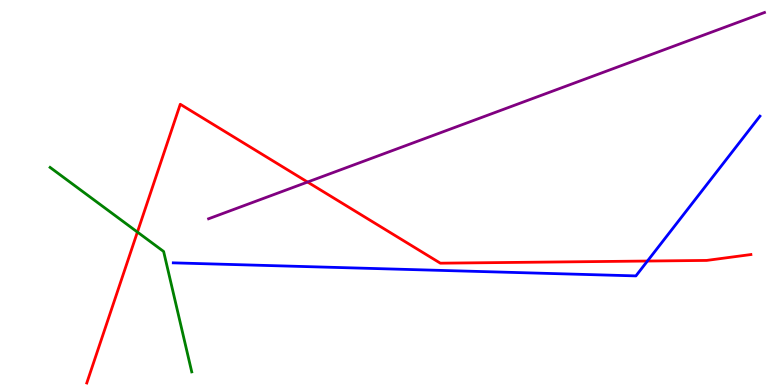[{'lines': ['blue', 'red'], 'intersections': [{'x': 8.35, 'y': 3.22}]}, {'lines': ['green', 'red'], 'intersections': [{'x': 1.77, 'y': 3.97}]}, {'lines': ['purple', 'red'], 'intersections': [{'x': 3.97, 'y': 5.27}]}, {'lines': ['blue', 'green'], 'intersections': []}, {'lines': ['blue', 'purple'], 'intersections': []}, {'lines': ['green', 'purple'], 'intersections': []}]